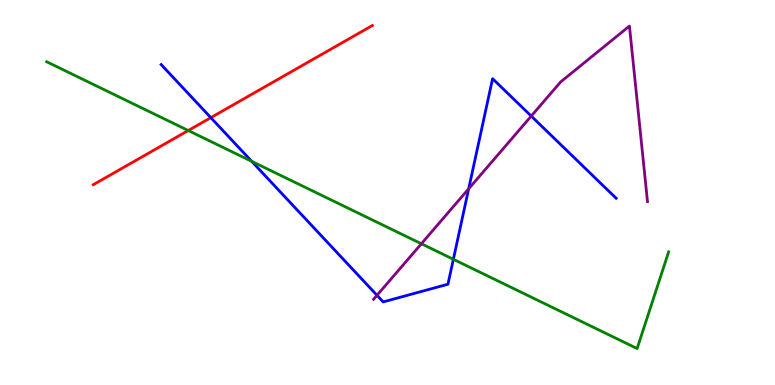[{'lines': ['blue', 'red'], 'intersections': [{'x': 2.72, 'y': 6.94}]}, {'lines': ['green', 'red'], 'intersections': [{'x': 2.43, 'y': 6.61}]}, {'lines': ['purple', 'red'], 'intersections': []}, {'lines': ['blue', 'green'], 'intersections': [{'x': 3.25, 'y': 5.81}, {'x': 5.85, 'y': 3.27}]}, {'lines': ['blue', 'purple'], 'intersections': [{'x': 4.86, 'y': 2.33}, {'x': 6.05, 'y': 5.1}, {'x': 6.85, 'y': 6.98}]}, {'lines': ['green', 'purple'], 'intersections': [{'x': 5.44, 'y': 3.67}]}]